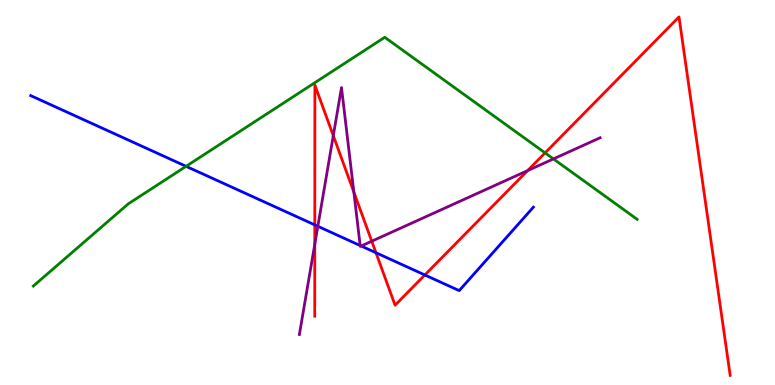[{'lines': ['blue', 'red'], 'intersections': [{'x': 4.06, 'y': 4.16}, {'x': 4.85, 'y': 3.44}, {'x': 5.48, 'y': 2.86}]}, {'lines': ['green', 'red'], 'intersections': [{'x': 7.03, 'y': 6.03}]}, {'lines': ['purple', 'red'], 'intersections': [{'x': 4.06, 'y': 3.66}, {'x': 4.3, 'y': 6.48}, {'x': 4.57, 'y': 5.01}, {'x': 4.8, 'y': 3.73}, {'x': 6.81, 'y': 5.57}]}, {'lines': ['blue', 'green'], 'intersections': [{'x': 2.4, 'y': 5.68}]}, {'lines': ['blue', 'purple'], 'intersections': [{'x': 4.1, 'y': 4.12}, {'x': 4.65, 'y': 3.62}, {'x': 4.66, 'y': 3.61}]}, {'lines': ['green', 'purple'], 'intersections': [{'x': 7.14, 'y': 5.87}]}]